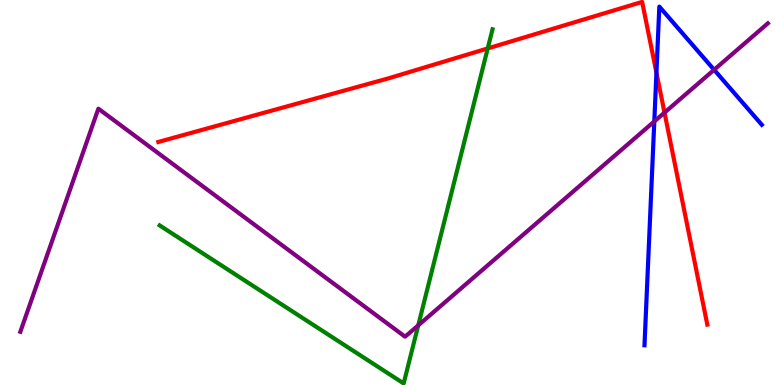[{'lines': ['blue', 'red'], 'intersections': [{'x': 8.47, 'y': 8.11}]}, {'lines': ['green', 'red'], 'intersections': [{'x': 6.29, 'y': 8.74}]}, {'lines': ['purple', 'red'], 'intersections': [{'x': 8.57, 'y': 7.07}]}, {'lines': ['blue', 'green'], 'intersections': []}, {'lines': ['blue', 'purple'], 'intersections': [{'x': 8.44, 'y': 6.85}, {'x': 9.21, 'y': 8.19}]}, {'lines': ['green', 'purple'], 'intersections': [{'x': 5.4, 'y': 1.55}]}]